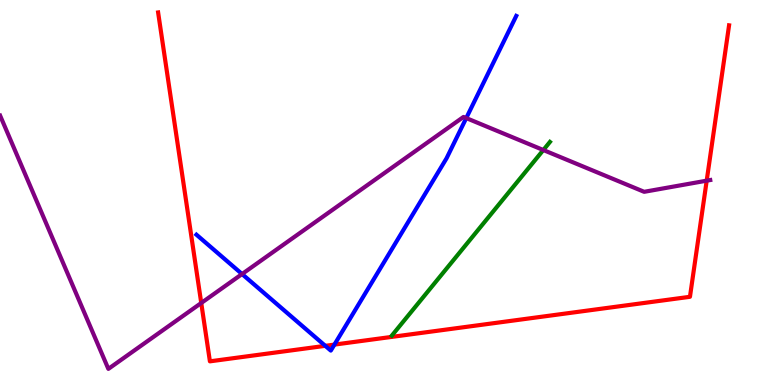[{'lines': ['blue', 'red'], 'intersections': [{'x': 4.2, 'y': 1.02}, {'x': 4.31, 'y': 1.05}]}, {'lines': ['green', 'red'], 'intersections': []}, {'lines': ['purple', 'red'], 'intersections': [{'x': 2.6, 'y': 2.13}, {'x': 9.12, 'y': 5.31}]}, {'lines': ['blue', 'green'], 'intersections': []}, {'lines': ['blue', 'purple'], 'intersections': [{'x': 3.12, 'y': 2.88}, {'x': 6.02, 'y': 6.93}]}, {'lines': ['green', 'purple'], 'intersections': [{'x': 7.01, 'y': 6.1}]}]